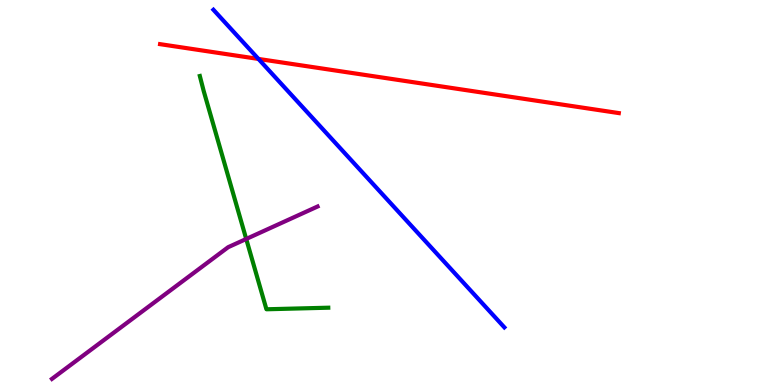[{'lines': ['blue', 'red'], 'intersections': [{'x': 3.33, 'y': 8.47}]}, {'lines': ['green', 'red'], 'intersections': []}, {'lines': ['purple', 'red'], 'intersections': []}, {'lines': ['blue', 'green'], 'intersections': []}, {'lines': ['blue', 'purple'], 'intersections': []}, {'lines': ['green', 'purple'], 'intersections': [{'x': 3.18, 'y': 3.79}]}]